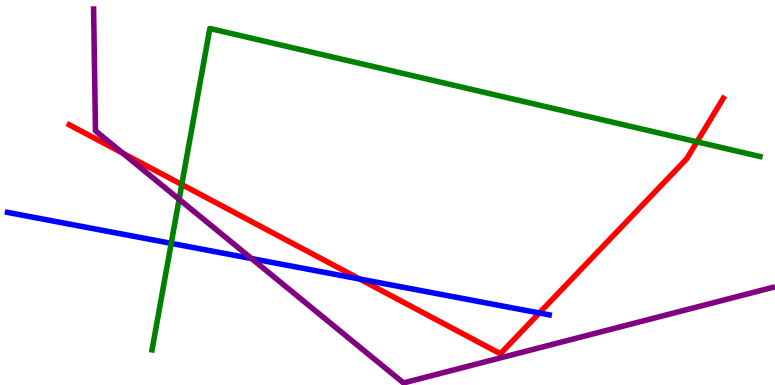[{'lines': ['blue', 'red'], 'intersections': [{'x': 4.64, 'y': 2.75}, {'x': 6.96, 'y': 1.87}]}, {'lines': ['green', 'red'], 'intersections': [{'x': 2.35, 'y': 5.21}, {'x': 8.99, 'y': 6.32}]}, {'lines': ['purple', 'red'], 'intersections': [{'x': 1.59, 'y': 6.02}]}, {'lines': ['blue', 'green'], 'intersections': [{'x': 2.21, 'y': 3.68}]}, {'lines': ['blue', 'purple'], 'intersections': [{'x': 3.25, 'y': 3.28}]}, {'lines': ['green', 'purple'], 'intersections': [{'x': 2.31, 'y': 4.82}]}]